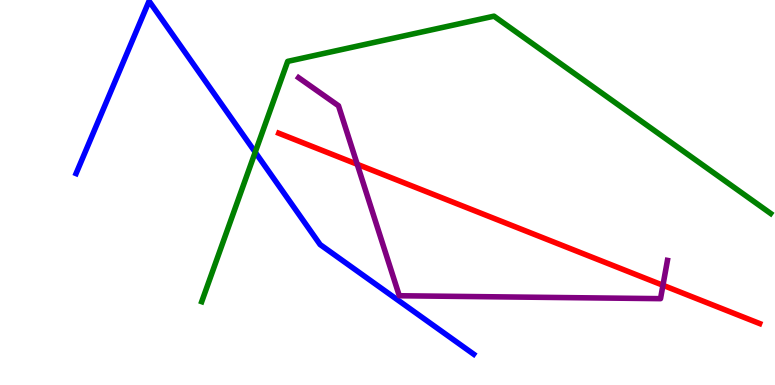[{'lines': ['blue', 'red'], 'intersections': []}, {'lines': ['green', 'red'], 'intersections': []}, {'lines': ['purple', 'red'], 'intersections': [{'x': 4.61, 'y': 5.73}, {'x': 8.55, 'y': 2.59}]}, {'lines': ['blue', 'green'], 'intersections': [{'x': 3.29, 'y': 6.05}]}, {'lines': ['blue', 'purple'], 'intersections': []}, {'lines': ['green', 'purple'], 'intersections': []}]